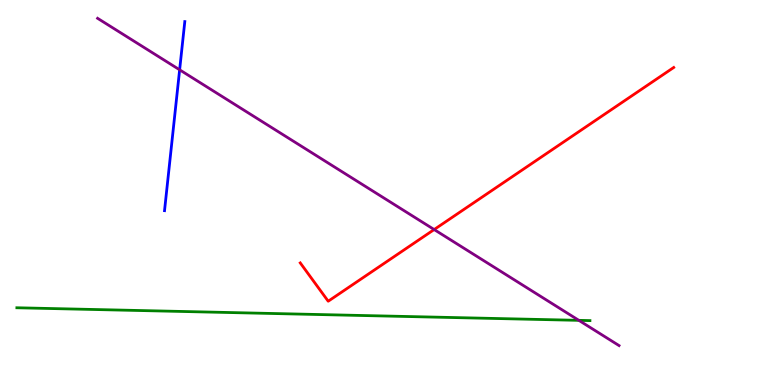[{'lines': ['blue', 'red'], 'intersections': []}, {'lines': ['green', 'red'], 'intersections': []}, {'lines': ['purple', 'red'], 'intersections': [{'x': 5.6, 'y': 4.04}]}, {'lines': ['blue', 'green'], 'intersections': []}, {'lines': ['blue', 'purple'], 'intersections': [{'x': 2.32, 'y': 8.19}]}, {'lines': ['green', 'purple'], 'intersections': [{'x': 7.47, 'y': 1.68}]}]